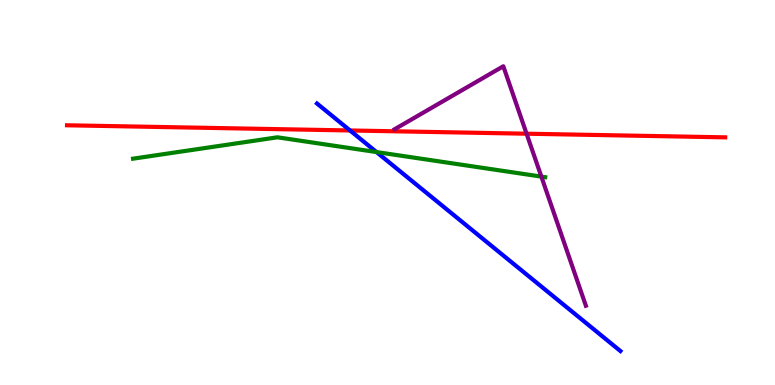[{'lines': ['blue', 'red'], 'intersections': [{'x': 4.52, 'y': 6.61}]}, {'lines': ['green', 'red'], 'intersections': []}, {'lines': ['purple', 'red'], 'intersections': [{'x': 6.79, 'y': 6.53}]}, {'lines': ['blue', 'green'], 'intersections': [{'x': 4.86, 'y': 6.05}]}, {'lines': ['blue', 'purple'], 'intersections': []}, {'lines': ['green', 'purple'], 'intersections': [{'x': 6.99, 'y': 5.41}]}]